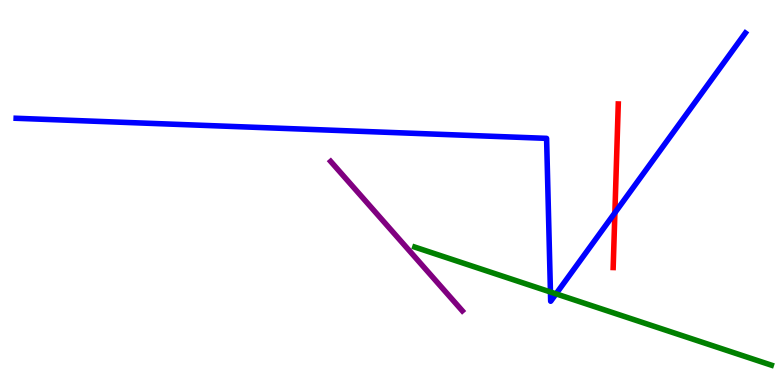[{'lines': ['blue', 'red'], 'intersections': [{'x': 7.93, 'y': 4.47}]}, {'lines': ['green', 'red'], 'intersections': []}, {'lines': ['purple', 'red'], 'intersections': []}, {'lines': ['blue', 'green'], 'intersections': [{'x': 7.1, 'y': 2.42}, {'x': 7.17, 'y': 2.37}]}, {'lines': ['blue', 'purple'], 'intersections': []}, {'lines': ['green', 'purple'], 'intersections': []}]